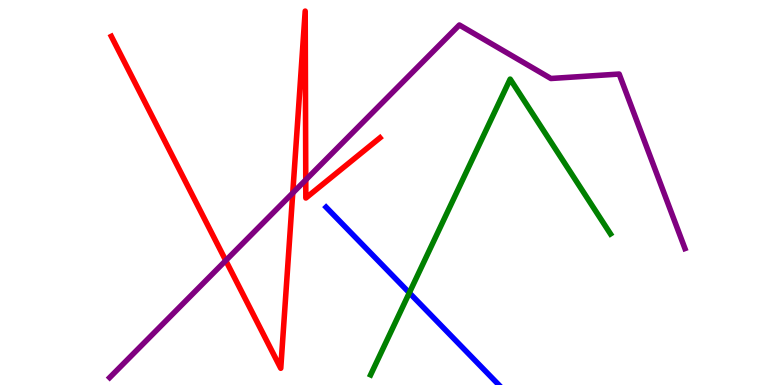[{'lines': ['blue', 'red'], 'intersections': []}, {'lines': ['green', 'red'], 'intersections': []}, {'lines': ['purple', 'red'], 'intersections': [{'x': 2.91, 'y': 3.23}, {'x': 3.78, 'y': 4.99}, {'x': 3.95, 'y': 5.33}]}, {'lines': ['blue', 'green'], 'intersections': [{'x': 5.28, 'y': 2.39}]}, {'lines': ['blue', 'purple'], 'intersections': []}, {'lines': ['green', 'purple'], 'intersections': []}]